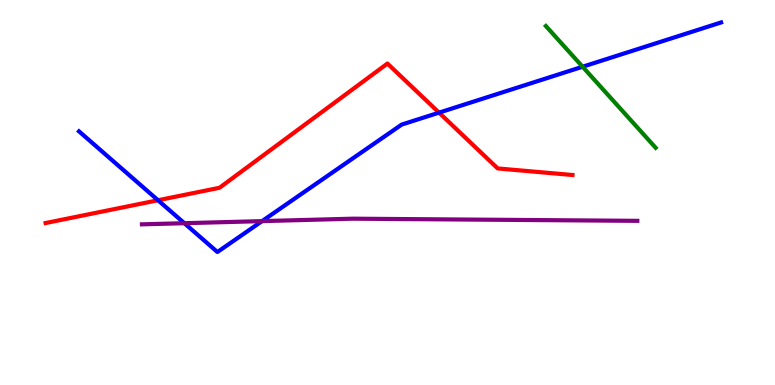[{'lines': ['blue', 'red'], 'intersections': [{'x': 2.04, 'y': 4.8}, {'x': 5.67, 'y': 7.07}]}, {'lines': ['green', 'red'], 'intersections': []}, {'lines': ['purple', 'red'], 'intersections': []}, {'lines': ['blue', 'green'], 'intersections': [{'x': 7.52, 'y': 8.27}]}, {'lines': ['blue', 'purple'], 'intersections': [{'x': 2.38, 'y': 4.2}, {'x': 3.38, 'y': 4.26}]}, {'lines': ['green', 'purple'], 'intersections': []}]